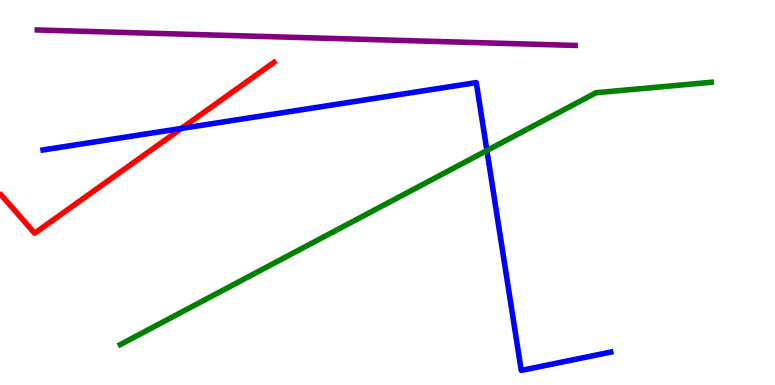[{'lines': ['blue', 'red'], 'intersections': [{'x': 2.34, 'y': 6.66}]}, {'lines': ['green', 'red'], 'intersections': []}, {'lines': ['purple', 'red'], 'intersections': []}, {'lines': ['blue', 'green'], 'intersections': [{'x': 6.28, 'y': 6.09}]}, {'lines': ['blue', 'purple'], 'intersections': []}, {'lines': ['green', 'purple'], 'intersections': []}]